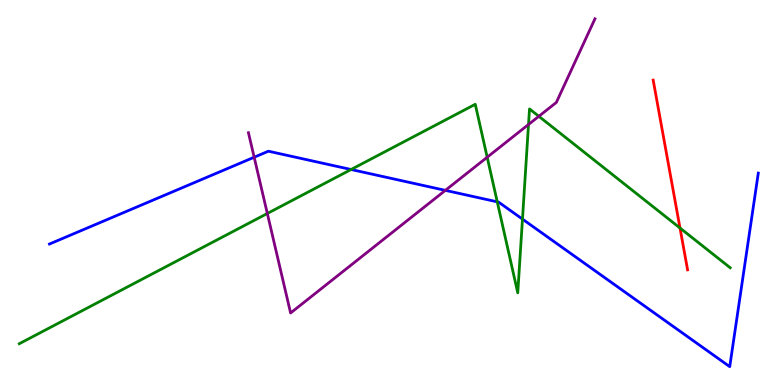[{'lines': ['blue', 'red'], 'intersections': []}, {'lines': ['green', 'red'], 'intersections': [{'x': 8.77, 'y': 4.08}]}, {'lines': ['purple', 'red'], 'intersections': []}, {'lines': ['blue', 'green'], 'intersections': [{'x': 4.53, 'y': 5.6}, {'x': 6.42, 'y': 4.76}, {'x': 6.74, 'y': 4.31}]}, {'lines': ['blue', 'purple'], 'intersections': [{'x': 3.28, 'y': 5.92}, {'x': 5.75, 'y': 5.06}]}, {'lines': ['green', 'purple'], 'intersections': [{'x': 3.45, 'y': 4.45}, {'x': 6.29, 'y': 5.92}, {'x': 6.82, 'y': 6.77}, {'x': 6.95, 'y': 6.98}]}]